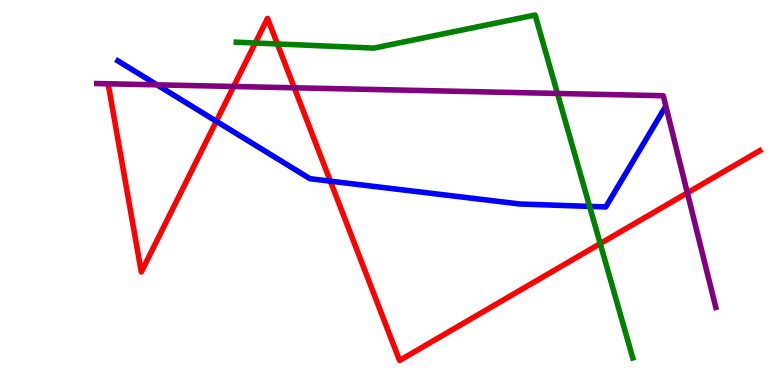[{'lines': ['blue', 'red'], 'intersections': [{'x': 2.79, 'y': 6.85}, {'x': 4.26, 'y': 5.29}]}, {'lines': ['green', 'red'], 'intersections': [{'x': 3.29, 'y': 8.88}, {'x': 3.58, 'y': 8.86}, {'x': 7.74, 'y': 3.67}]}, {'lines': ['purple', 'red'], 'intersections': [{'x': 3.01, 'y': 7.75}, {'x': 3.8, 'y': 7.72}, {'x': 8.87, 'y': 4.99}]}, {'lines': ['blue', 'green'], 'intersections': [{'x': 7.61, 'y': 4.64}]}, {'lines': ['blue', 'purple'], 'intersections': [{'x': 2.03, 'y': 7.8}]}, {'lines': ['green', 'purple'], 'intersections': [{'x': 7.19, 'y': 7.57}]}]